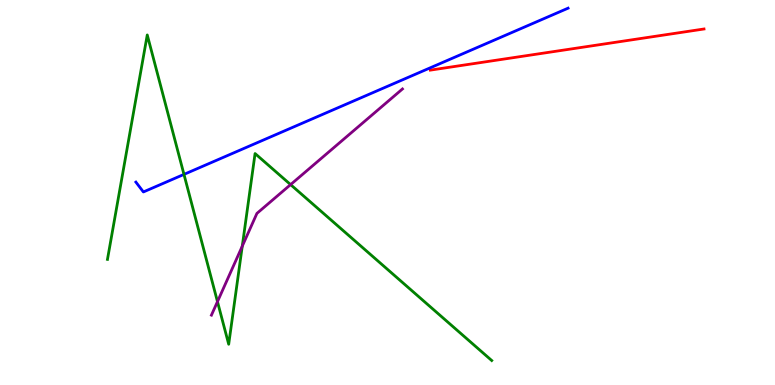[{'lines': ['blue', 'red'], 'intersections': []}, {'lines': ['green', 'red'], 'intersections': []}, {'lines': ['purple', 'red'], 'intersections': []}, {'lines': ['blue', 'green'], 'intersections': [{'x': 2.37, 'y': 5.47}]}, {'lines': ['blue', 'purple'], 'intersections': []}, {'lines': ['green', 'purple'], 'intersections': [{'x': 2.81, 'y': 2.17}, {'x': 3.13, 'y': 3.61}, {'x': 3.75, 'y': 5.2}]}]